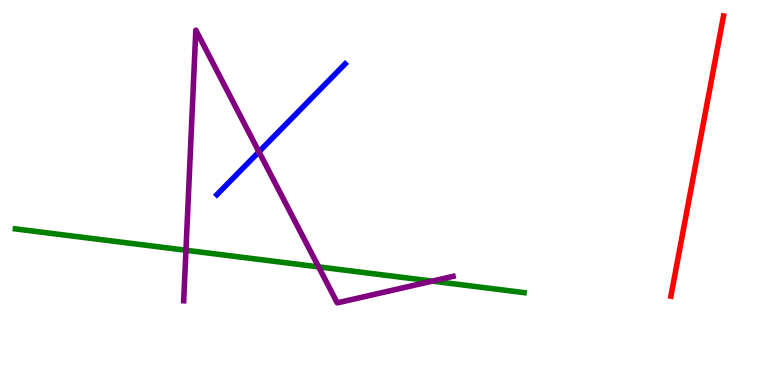[{'lines': ['blue', 'red'], 'intersections': []}, {'lines': ['green', 'red'], 'intersections': []}, {'lines': ['purple', 'red'], 'intersections': []}, {'lines': ['blue', 'green'], 'intersections': []}, {'lines': ['blue', 'purple'], 'intersections': [{'x': 3.34, 'y': 6.06}]}, {'lines': ['green', 'purple'], 'intersections': [{'x': 2.4, 'y': 3.5}, {'x': 4.11, 'y': 3.07}, {'x': 5.58, 'y': 2.7}]}]